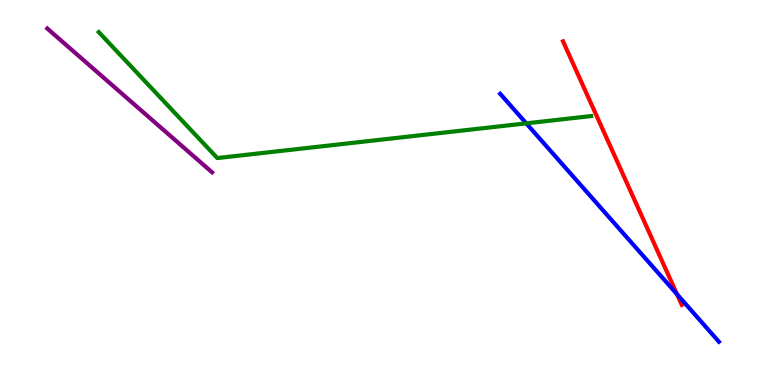[{'lines': ['blue', 'red'], 'intersections': [{'x': 8.74, 'y': 2.36}]}, {'lines': ['green', 'red'], 'intersections': []}, {'lines': ['purple', 'red'], 'intersections': []}, {'lines': ['blue', 'green'], 'intersections': [{'x': 6.79, 'y': 6.8}]}, {'lines': ['blue', 'purple'], 'intersections': []}, {'lines': ['green', 'purple'], 'intersections': []}]